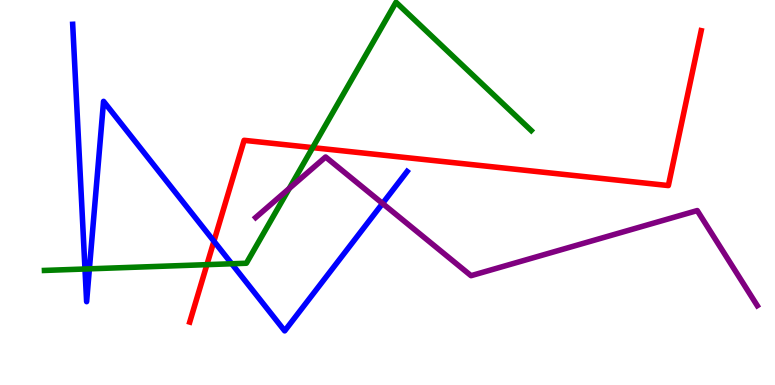[{'lines': ['blue', 'red'], 'intersections': [{'x': 2.76, 'y': 3.73}]}, {'lines': ['green', 'red'], 'intersections': [{'x': 2.67, 'y': 3.13}, {'x': 4.03, 'y': 6.17}]}, {'lines': ['purple', 'red'], 'intersections': []}, {'lines': ['blue', 'green'], 'intersections': [{'x': 1.1, 'y': 3.01}, {'x': 1.15, 'y': 3.02}, {'x': 2.99, 'y': 3.15}]}, {'lines': ['blue', 'purple'], 'intersections': [{'x': 4.94, 'y': 4.72}]}, {'lines': ['green', 'purple'], 'intersections': [{'x': 3.73, 'y': 5.11}]}]